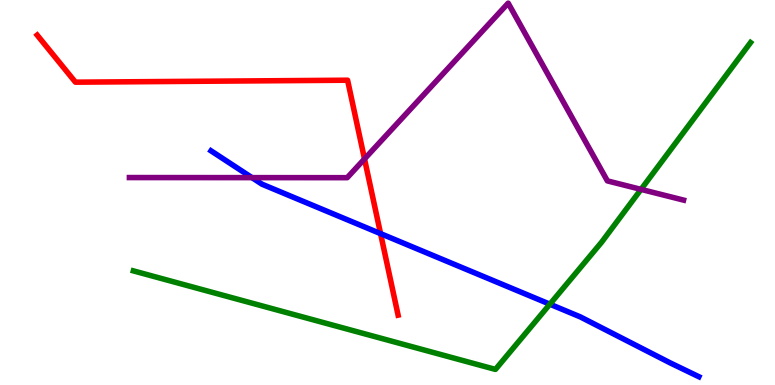[{'lines': ['blue', 'red'], 'intersections': [{'x': 4.91, 'y': 3.93}]}, {'lines': ['green', 'red'], 'intersections': []}, {'lines': ['purple', 'red'], 'intersections': [{'x': 4.7, 'y': 5.87}]}, {'lines': ['blue', 'green'], 'intersections': [{'x': 7.1, 'y': 2.1}]}, {'lines': ['blue', 'purple'], 'intersections': [{'x': 3.25, 'y': 5.39}]}, {'lines': ['green', 'purple'], 'intersections': [{'x': 8.27, 'y': 5.08}]}]